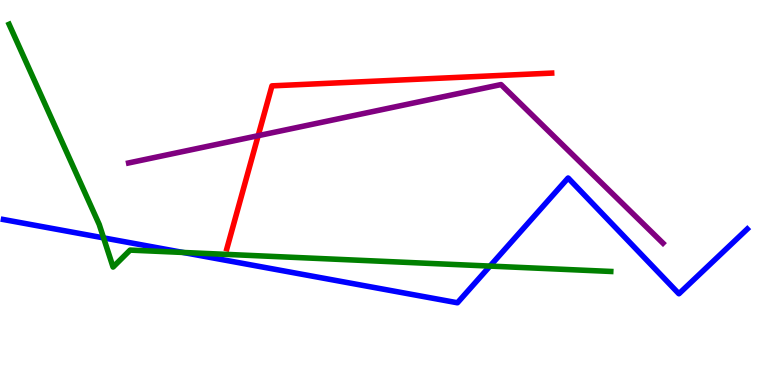[{'lines': ['blue', 'red'], 'intersections': []}, {'lines': ['green', 'red'], 'intersections': []}, {'lines': ['purple', 'red'], 'intersections': [{'x': 3.33, 'y': 6.48}]}, {'lines': ['blue', 'green'], 'intersections': [{'x': 1.34, 'y': 3.82}, {'x': 2.36, 'y': 3.44}, {'x': 6.32, 'y': 3.09}]}, {'lines': ['blue', 'purple'], 'intersections': []}, {'lines': ['green', 'purple'], 'intersections': []}]